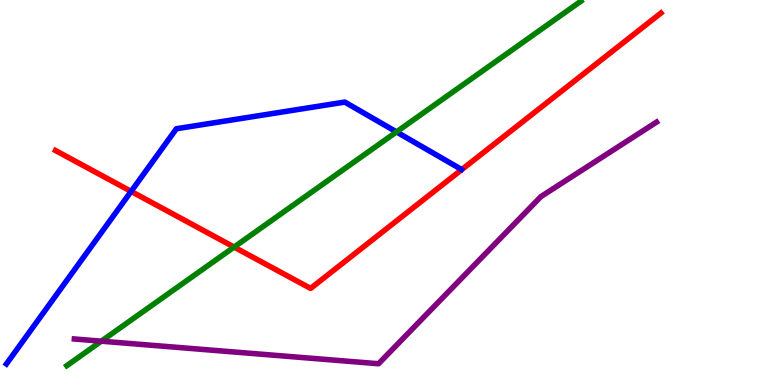[{'lines': ['blue', 'red'], 'intersections': [{'x': 1.69, 'y': 5.03}]}, {'lines': ['green', 'red'], 'intersections': [{'x': 3.02, 'y': 3.58}]}, {'lines': ['purple', 'red'], 'intersections': []}, {'lines': ['blue', 'green'], 'intersections': [{'x': 5.12, 'y': 6.57}]}, {'lines': ['blue', 'purple'], 'intersections': []}, {'lines': ['green', 'purple'], 'intersections': [{'x': 1.31, 'y': 1.14}]}]